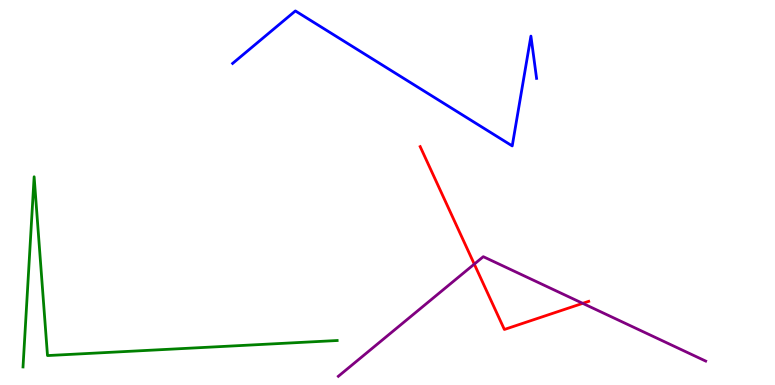[{'lines': ['blue', 'red'], 'intersections': []}, {'lines': ['green', 'red'], 'intersections': []}, {'lines': ['purple', 'red'], 'intersections': [{'x': 6.12, 'y': 3.14}, {'x': 7.52, 'y': 2.12}]}, {'lines': ['blue', 'green'], 'intersections': []}, {'lines': ['blue', 'purple'], 'intersections': []}, {'lines': ['green', 'purple'], 'intersections': []}]